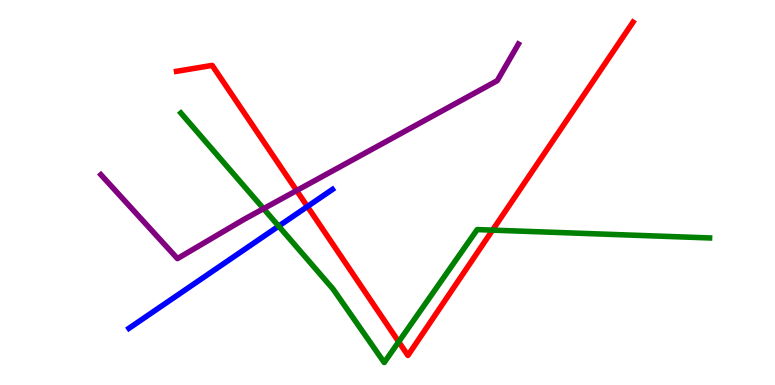[{'lines': ['blue', 'red'], 'intersections': [{'x': 3.97, 'y': 4.64}]}, {'lines': ['green', 'red'], 'intersections': [{'x': 5.14, 'y': 1.12}, {'x': 6.36, 'y': 4.02}]}, {'lines': ['purple', 'red'], 'intersections': [{'x': 3.83, 'y': 5.05}]}, {'lines': ['blue', 'green'], 'intersections': [{'x': 3.6, 'y': 4.13}]}, {'lines': ['blue', 'purple'], 'intersections': []}, {'lines': ['green', 'purple'], 'intersections': [{'x': 3.4, 'y': 4.58}]}]